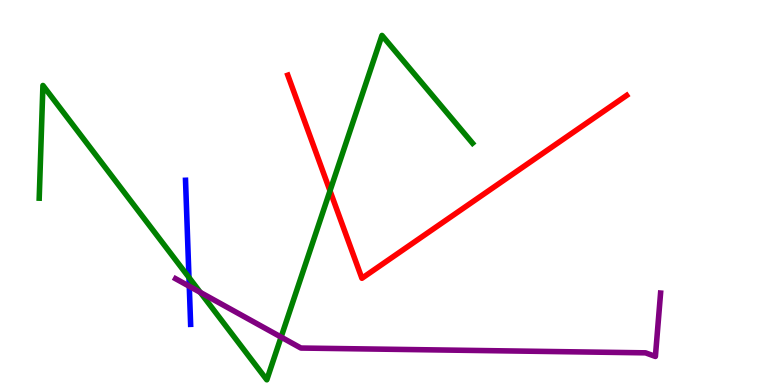[{'lines': ['blue', 'red'], 'intersections': []}, {'lines': ['green', 'red'], 'intersections': [{'x': 4.26, 'y': 5.04}]}, {'lines': ['purple', 'red'], 'intersections': []}, {'lines': ['blue', 'green'], 'intersections': [{'x': 2.44, 'y': 2.79}]}, {'lines': ['blue', 'purple'], 'intersections': [{'x': 2.44, 'y': 2.56}]}, {'lines': ['green', 'purple'], 'intersections': [{'x': 2.58, 'y': 2.41}, {'x': 3.63, 'y': 1.24}]}]